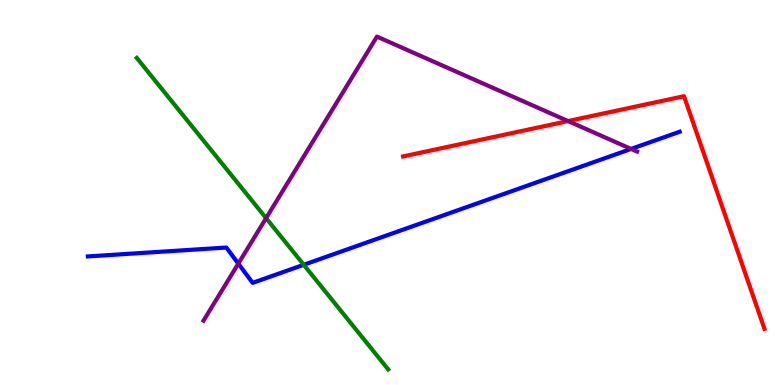[{'lines': ['blue', 'red'], 'intersections': []}, {'lines': ['green', 'red'], 'intersections': []}, {'lines': ['purple', 'red'], 'intersections': [{'x': 7.33, 'y': 6.86}]}, {'lines': ['blue', 'green'], 'intersections': [{'x': 3.92, 'y': 3.12}]}, {'lines': ['blue', 'purple'], 'intersections': [{'x': 3.08, 'y': 3.15}, {'x': 8.14, 'y': 6.13}]}, {'lines': ['green', 'purple'], 'intersections': [{'x': 3.43, 'y': 4.33}]}]